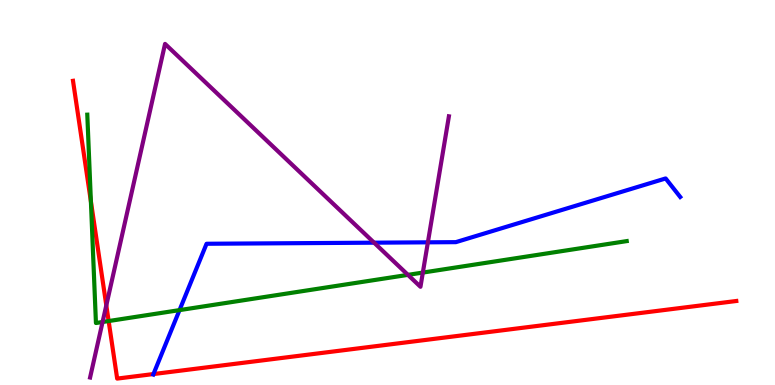[{'lines': ['blue', 'red'], 'intersections': [{'x': 1.98, 'y': 0.284}]}, {'lines': ['green', 'red'], 'intersections': [{'x': 1.17, 'y': 4.77}, {'x': 1.4, 'y': 1.66}]}, {'lines': ['purple', 'red'], 'intersections': [{'x': 1.37, 'y': 2.07}]}, {'lines': ['blue', 'green'], 'intersections': [{'x': 2.32, 'y': 1.94}]}, {'lines': ['blue', 'purple'], 'intersections': [{'x': 4.83, 'y': 3.7}, {'x': 5.52, 'y': 3.71}]}, {'lines': ['green', 'purple'], 'intersections': [{'x': 1.32, 'y': 1.64}, {'x': 5.26, 'y': 2.86}, {'x': 5.46, 'y': 2.92}]}]